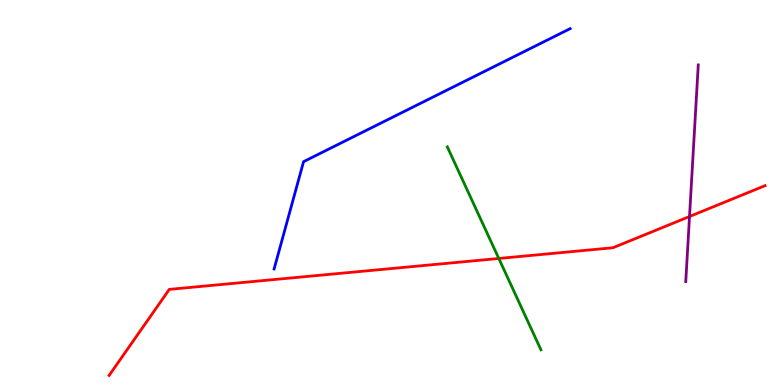[{'lines': ['blue', 'red'], 'intersections': []}, {'lines': ['green', 'red'], 'intersections': [{'x': 6.44, 'y': 3.29}]}, {'lines': ['purple', 'red'], 'intersections': [{'x': 8.9, 'y': 4.38}]}, {'lines': ['blue', 'green'], 'intersections': []}, {'lines': ['blue', 'purple'], 'intersections': []}, {'lines': ['green', 'purple'], 'intersections': []}]